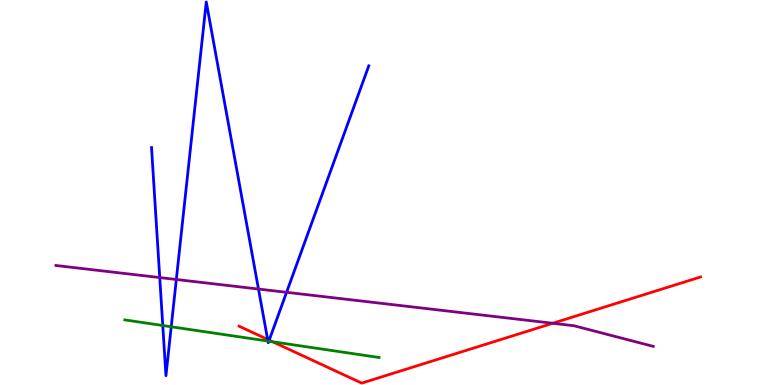[{'lines': ['blue', 'red'], 'intersections': [{'x': 3.45, 'y': 1.18}, {'x': 3.47, 'y': 1.16}]}, {'lines': ['green', 'red'], 'intersections': [{'x': 3.52, 'y': 1.12}]}, {'lines': ['purple', 'red'], 'intersections': [{'x': 7.13, 'y': 1.6}]}, {'lines': ['blue', 'green'], 'intersections': [{'x': 2.1, 'y': 1.55}, {'x': 2.21, 'y': 1.51}, {'x': 3.46, 'y': 1.14}, {'x': 3.47, 'y': 1.14}]}, {'lines': ['blue', 'purple'], 'intersections': [{'x': 2.06, 'y': 2.79}, {'x': 2.28, 'y': 2.74}, {'x': 3.34, 'y': 2.49}, {'x': 3.7, 'y': 2.41}]}, {'lines': ['green', 'purple'], 'intersections': []}]